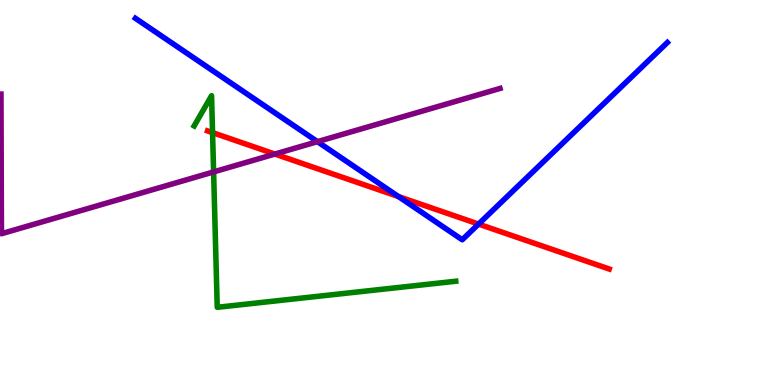[{'lines': ['blue', 'red'], 'intersections': [{'x': 5.14, 'y': 4.89}, {'x': 6.17, 'y': 4.18}]}, {'lines': ['green', 'red'], 'intersections': [{'x': 2.74, 'y': 6.56}]}, {'lines': ['purple', 'red'], 'intersections': [{'x': 3.55, 'y': 6.0}]}, {'lines': ['blue', 'green'], 'intersections': []}, {'lines': ['blue', 'purple'], 'intersections': [{'x': 4.1, 'y': 6.32}]}, {'lines': ['green', 'purple'], 'intersections': [{'x': 2.76, 'y': 5.53}]}]